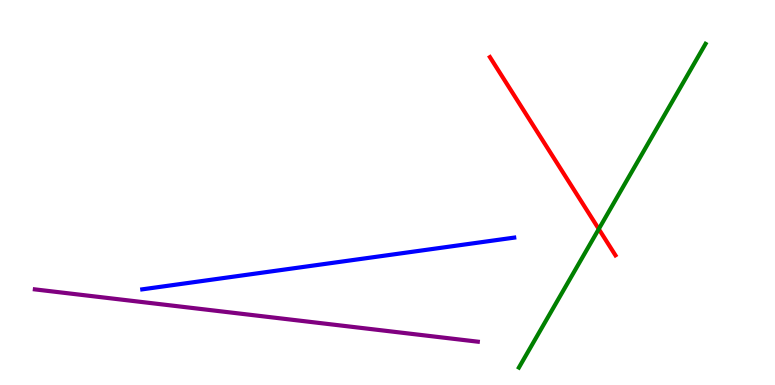[{'lines': ['blue', 'red'], 'intersections': []}, {'lines': ['green', 'red'], 'intersections': [{'x': 7.73, 'y': 4.05}]}, {'lines': ['purple', 'red'], 'intersections': []}, {'lines': ['blue', 'green'], 'intersections': []}, {'lines': ['blue', 'purple'], 'intersections': []}, {'lines': ['green', 'purple'], 'intersections': []}]